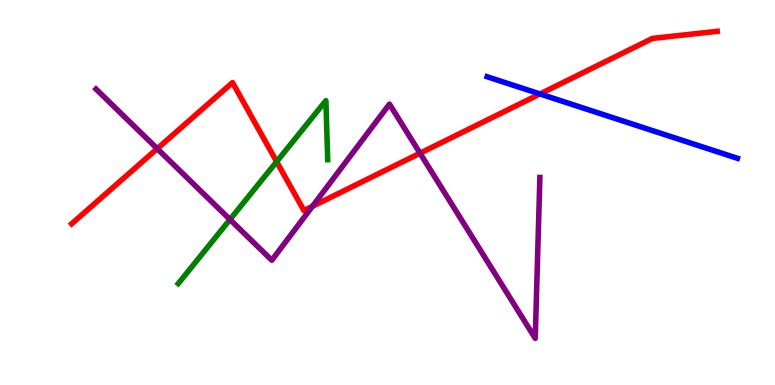[{'lines': ['blue', 'red'], 'intersections': [{'x': 6.97, 'y': 7.56}]}, {'lines': ['green', 'red'], 'intersections': [{'x': 3.57, 'y': 5.8}]}, {'lines': ['purple', 'red'], 'intersections': [{'x': 2.03, 'y': 6.14}, {'x': 4.03, 'y': 4.64}, {'x': 5.42, 'y': 6.02}]}, {'lines': ['blue', 'green'], 'intersections': []}, {'lines': ['blue', 'purple'], 'intersections': []}, {'lines': ['green', 'purple'], 'intersections': [{'x': 2.97, 'y': 4.3}]}]